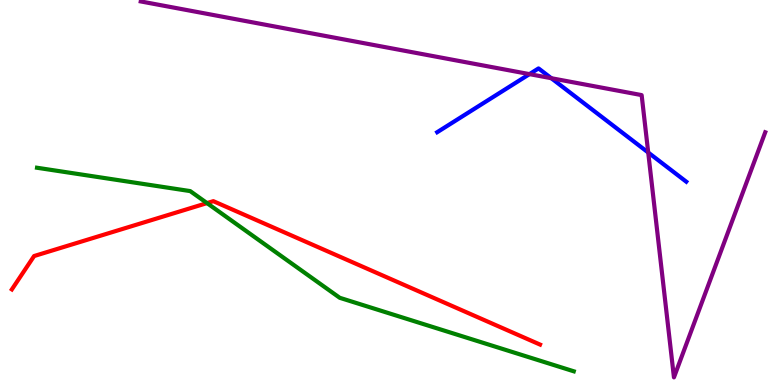[{'lines': ['blue', 'red'], 'intersections': []}, {'lines': ['green', 'red'], 'intersections': [{'x': 2.67, 'y': 4.72}]}, {'lines': ['purple', 'red'], 'intersections': []}, {'lines': ['blue', 'green'], 'intersections': []}, {'lines': ['blue', 'purple'], 'intersections': [{'x': 6.83, 'y': 8.07}, {'x': 7.11, 'y': 7.97}, {'x': 8.36, 'y': 6.04}]}, {'lines': ['green', 'purple'], 'intersections': []}]